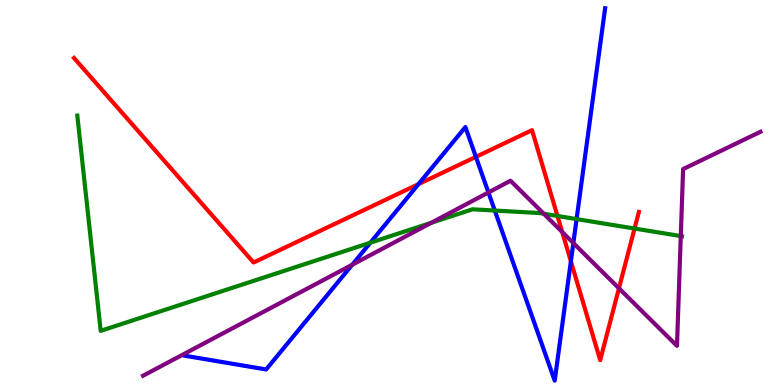[{'lines': ['blue', 'red'], 'intersections': [{'x': 5.4, 'y': 5.22}, {'x': 6.14, 'y': 5.93}, {'x': 7.37, 'y': 3.21}]}, {'lines': ['green', 'red'], 'intersections': [{'x': 7.19, 'y': 4.39}, {'x': 8.19, 'y': 4.06}]}, {'lines': ['purple', 'red'], 'intersections': [{'x': 7.25, 'y': 3.97}, {'x': 7.99, 'y': 2.51}]}, {'lines': ['blue', 'green'], 'intersections': [{'x': 4.78, 'y': 3.7}, {'x': 6.38, 'y': 4.53}, {'x': 7.44, 'y': 4.31}]}, {'lines': ['blue', 'purple'], 'intersections': [{'x': 4.54, 'y': 3.12}, {'x': 6.3, 'y': 5.0}, {'x': 7.4, 'y': 3.69}]}, {'lines': ['green', 'purple'], 'intersections': [{'x': 5.57, 'y': 4.21}, {'x': 7.02, 'y': 4.45}, {'x': 8.78, 'y': 3.87}]}]